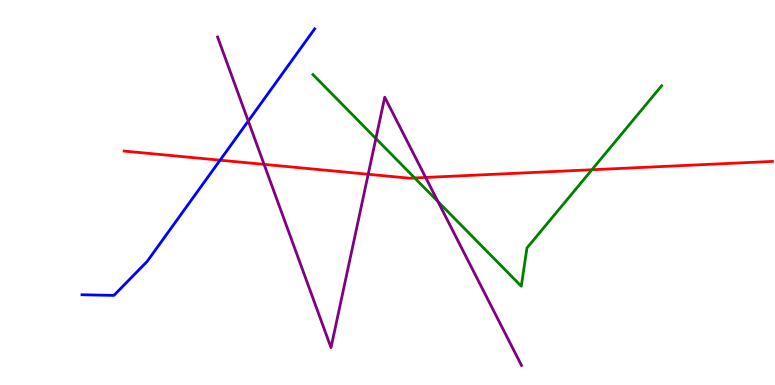[{'lines': ['blue', 'red'], 'intersections': [{'x': 2.84, 'y': 5.84}]}, {'lines': ['green', 'red'], 'intersections': [{'x': 5.35, 'y': 5.38}, {'x': 7.64, 'y': 5.59}]}, {'lines': ['purple', 'red'], 'intersections': [{'x': 3.41, 'y': 5.73}, {'x': 4.75, 'y': 5.47}, {'x': 5.49, 'y': 5.39}]}, {'lines': ['blue', 'green'], 'intersections': []}, {'lines': ['blue', 'purple'], 'intersections': [{'x': 3.2, 'y': 6.86}]}, {'lines': ['green', 'purple'], 'intersections': [{'x': 4.85, 'y': 6.4}, {'x': 5.65, 'y': 4.76}]}]